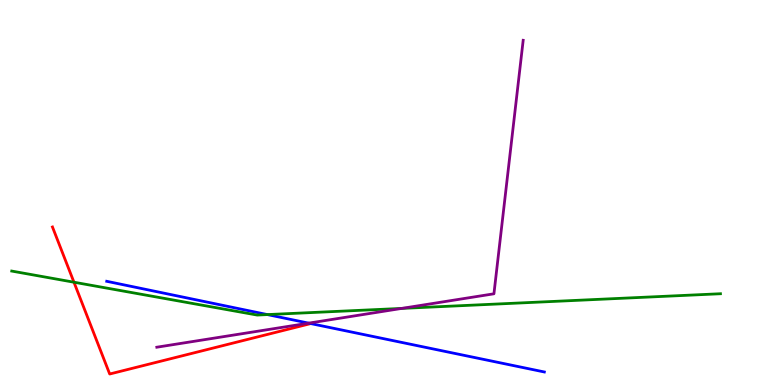[{'lines': ['blue', 'red'], 'intersections': [{'x': 4.01, 'y': 1.6}]}, {'lines': ['green', 'red'], 'intersections': [{'x': 0.954, 'y': 2.67}]}, {'lines': ['purple', 'red'], 'intersections': []}, {'lines': ['blue', 'green'], 'intersections': [{'x': 3.45, 'y': 1.83}]}, {'lines': ['blue', 'purple'], 'intersections': [{'x': 3.98, 'y': 1.61}]}, {'lines': ['green', 'purple'], 'intersections': [{'x': 5.18, 'y': 1.99}]}]